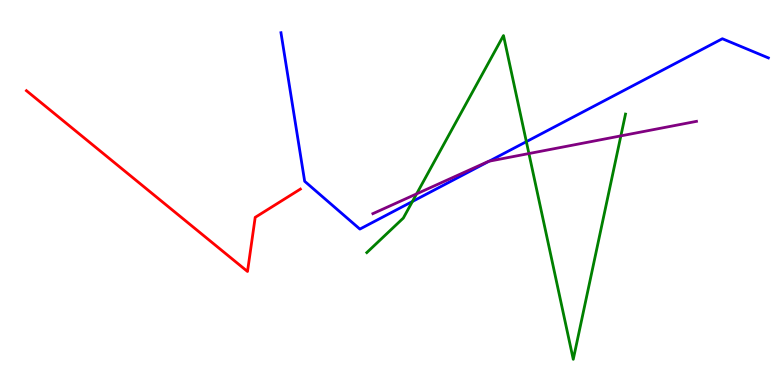[{'lines': ['blue', 'red'], 'intersections': []}, {'lines': ['green', 'red'], 'intersections': []}, {'lines': ['purple', 'red'], 'intersections': []}, {'lines': ['blue', 'green'], 'intersections': [{'x': 5.32, 'y': 4.77}, {'x': 6.79, 'y': 6.32}]}, {'lines': ['blue', 'purple'], 'intersections': [{'x': 6.31, 'y': 5.81}]}, {'lines': ['green', 'purple'], 'intersections': [{'x': 5.38, 'y': 4.96}, {'x': 6.82, 'y': 6.01}, {'x': 8.01, 'y': 6.47}]}]